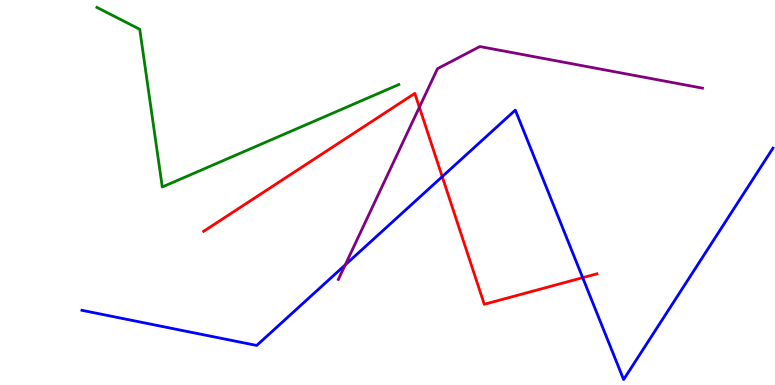[{'lines': ['blue', 'red'], 'intersections': [{'x': 5.71, 'y': 5.41}, {'x': 7.52, 'y': 2.79}]}, {'lines': ['green', 'red'], 'intersections': []}, {'lines': ['purple', 'red'], 'intersections': [{'x': 5.41, 'y': 7.21}]}, {'lines': ['blue', 'green'], 'intersections': []}, {'lines': ['blue', 'purple'], 'intersections': [{'x': 4.45, 'y': 3.12}]}, {'lines': ['green', 'purple'], 'intersections': []}]